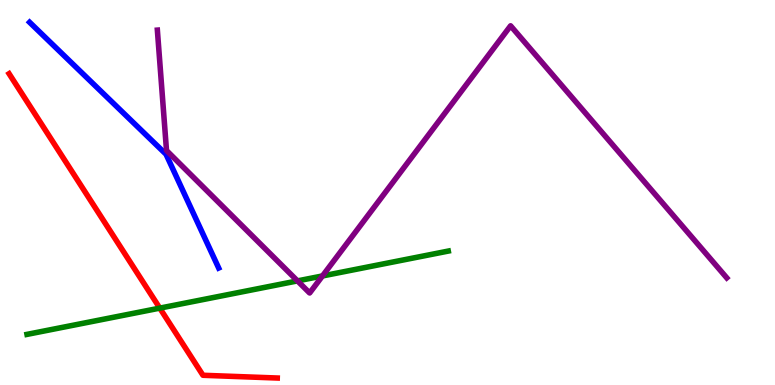[{'lines': ['blue', 'red'], 'intersections': []}, {'lines': ['green', 'red'], 'intersections': [{'x': 2.06, 'y': 2.0}]}, {'lines': ['purple', 'red'], 'intersections': []}, {'lines': ['blue', 'green'], 'intersections': []}, {'lines': ['blue', 'purple'], 'intersections': []}, {'lines': ['green', 'purple'], 'intersections': [{'x': 3.84, 'y': 2.7}, {'x': 4.16, 'y': 2.83}]}]